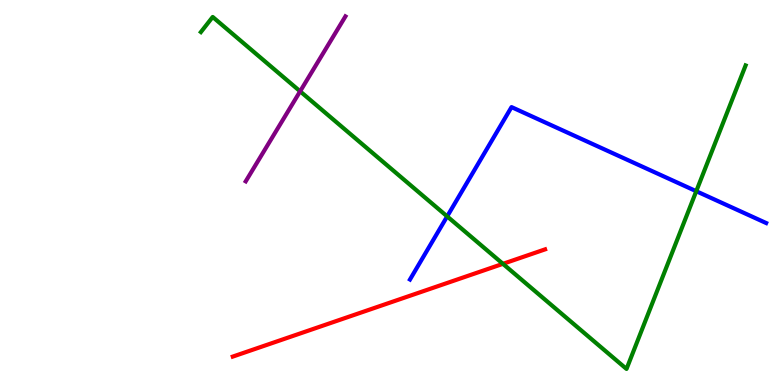[{'lines': ['blue', 'red'], 'intersections': []}, {'lines': ['green', 'red'], 'intersections': [{'x': 6.49, 'y': 3.15}]}, {'lines': ['purple', 'red'], 'intersections': []}, {'lines': ['blue', 'green'], 'intersections': [{'x': 5.77, 'y': 4.38}, {'x': 8.98, 'y': 5.03}]}, {'lines': ['blue', 'purple'], 'intersections': []}, {'lines': ['green', 'purple'], 'intersections': [{'x': 3.87, 'y': 7.63}]}]